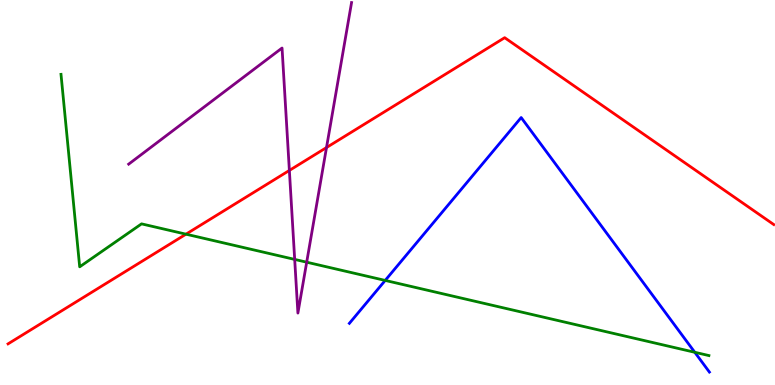[{'lines': ['blue', 'red'], 'intersections': []}, {'lines': ['green', 'red'], 'intersections': [{'x': 2.4, 'y': 3.92}]}, {'lines': ['purple', 'red'], 'intersections': [{'x': 3.73, 'y': 5.57}, {'x': 4.21, 'y': 6.17}]}, {'lines': ['blue', 'green'], 'intersections': [{'x': 4.97, 'y': 2.72}, {'x': 8.96, 'y': 0.85}]}, {'lines': ['blue', 'purple'], 'intersections': []}, {'lines': ['green', 'purple'], 'intersections': [{'x': 3.8, 'y': 3.26}, {'x': 3.96, 'y': 3.19}]}]